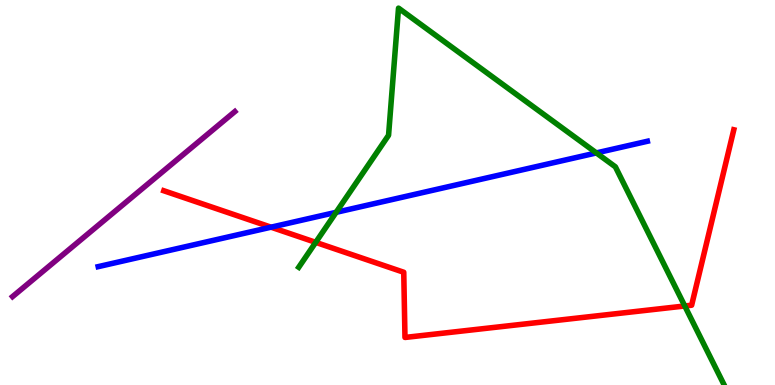[{'lines': ['blue', 'red'], 'intersections': [{'x': 3.5, 'y': 4.1}]}, {'lines': ['green', 'red'], 'intersections': [{'x': 4.07, 'y': 3.71}, {'x': 8.84, 'y': 2.05}]}, {'lines': ['purple', 'red'], 'intersections': []}, {'lines': ['blue', 'green'], 'intersections': [{'x': 4.34, 'y': 4.49}, {'x': 7.7, 'y': 6.03}]}, {'lines': ['blue', 'purple'], 'intersections': []}, {'lines': ['green', 'purple'], 'intersections': []}]